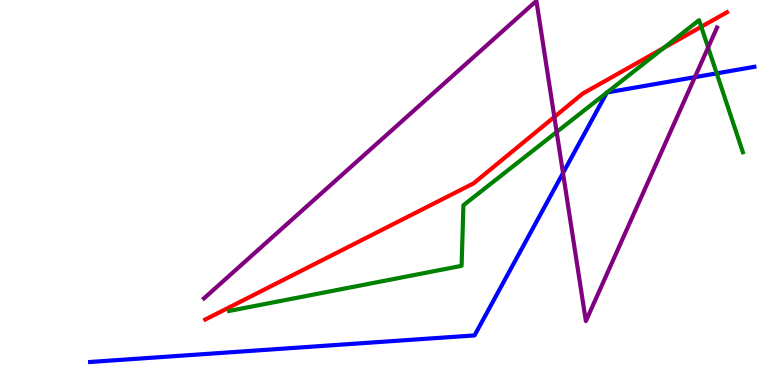[{'lines': ['blue', 'red'], 'intersections': []}, {'lines': ['green', 'red'], 'intersections': [{'x': 8.56, 'y': 8.75}, {'x': 9.05, 'y': 9.3}]}, {'lines': ['purple', 'red'], 'intersections': [{'x': 7.15, 'y': 6.96}]}, {'lines': ['blue', 'green'], 'intersections': [{'x': 7.83, 'y': 7.59}, {'x': 7.83, 'y': 7.6}, {'x': 9.25, 'y': 8.09}]}, {'lines': ['blue', 'purple'], 'intersections': [{'x': 7.26, 'y': 5.51}, {'x': 8.97, 'y': 8.0}]}, {'lines': ['green', 'purple'], 'intersections': [{'x': 7.18, 'y': 6.57}, {'x': 9.14, 'y': 8.77}]}]